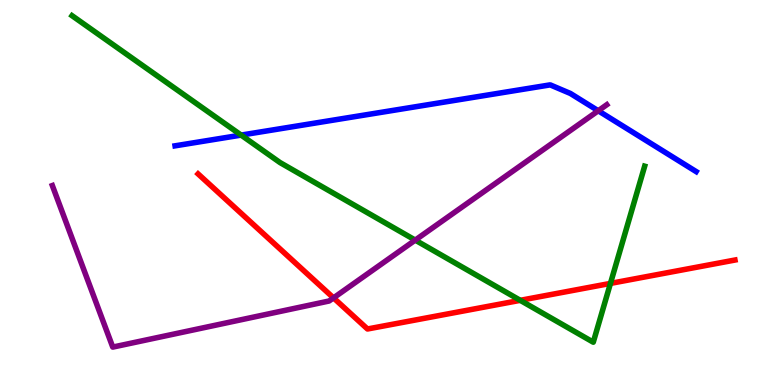[{'lines': ['blue', 'red'], 'intersections': []}, {'lines': ['green', 'red'], 'intersections': [{'x': 6.71, 'y': 2.2}, {'x': 7.88, 'y': 2.64}]}, {'lines': ['purple', 'red'], 'intersections': [{'x': 4.3, 'y': 2.26}]}, {'lines': ['blue', 'green'], 'intersections': [{'x': 3.11, 'y': 6.49}]}, {'lines': ['blue', 'purple'], 'intersections': [{'x': 7.72, 'y': 7.12}]}, {'lines': ['green', 'purple'], 'intersections': [{'x': 5.36, 'y': 3.76}]}]